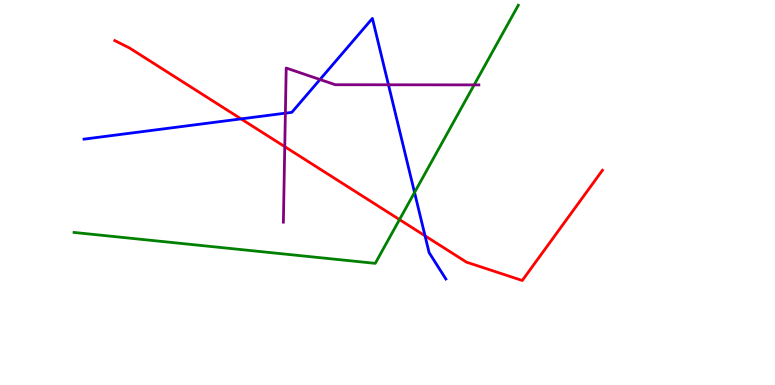[{'lines': ['blue', 'red'], 'intersections': [{'x': 3.11, 'y': 6.91}, {'x': 5.48, 'y': 3.87}]}, {'lines': ['green', 'red'], 'intersections': [{'x': 5.15, 'y': 4.3}]}, {'lines': ['purple', 'red'], 'intersections': [{'x': 3.67, 'y': 6.19}]}, {'lines': ['blue', 'green'], 'intersections': [{'x': 5.35, 'y': 5.0}]}, {'lines': ['blue', 'purple'], 'intersections': [{'x': 3.68, 'y': 7.06}, {'x': 4.13, 'y': 7.93}, {'x': 5.01, 'y': 7.8}]}, {'lines': ['green', 'purple'], 'intersections': [{'x': 6.12, 'y': 7.8}]}]